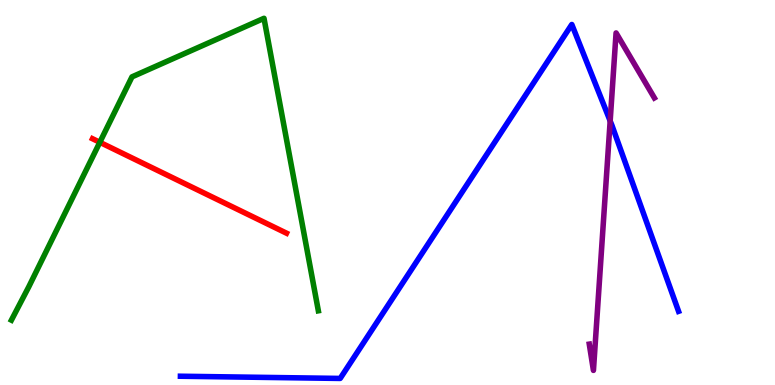[{'lines': ['blue', 'red'], 'intersections': []}, {'lines': ['green', 'red'], 'intersections': [{'x': 1.29, 'y': 6.3}]}, {'lines': ['purple', 'red'], 'intersections': []}, {'lines': ['blue', 'green'], 'intersections': []}, {'lines': ['blue', 'purple'], 'intersections': [{'x': 7.87, 'y': 6.86}]}, {'lines': ['green', 'purple'], 'intersections': []}]